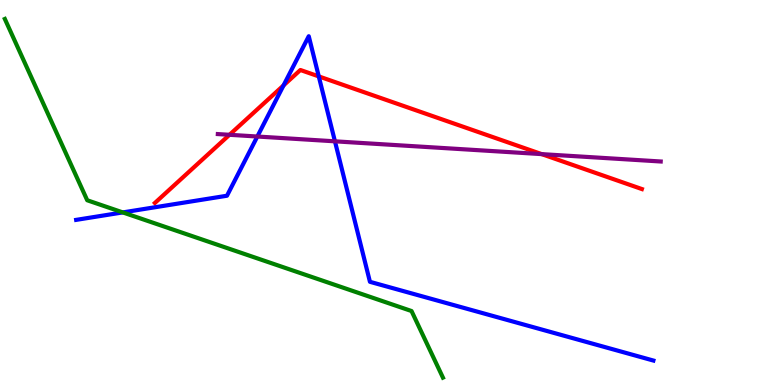[{'lines': ['blue', 'red'], 'intersections': [{'x': 3.66, 'y': 7.78}, {'x': 4.11, 'y': 8.02}]}, {'lines': ['green', 'red'], 'intersections': []}, {'lines': ['purple', 'red'], 'intersections': [{'x': 2.96, 'y': 6.5}, {'x': 6.99, 'y': 6.0}]}, {'lines': ['blue', 'green'], 'intersections': [{'x': 1.58, 'y': 4.48}]}, {'lines': ['blue', 'purple'], 'intersections': [{'x': 3.32, 'y': 6.45}, {'x': 4.32, 'y': 6.33}]}, {'lines': ['green', 'purple'], 'intersections': []}]